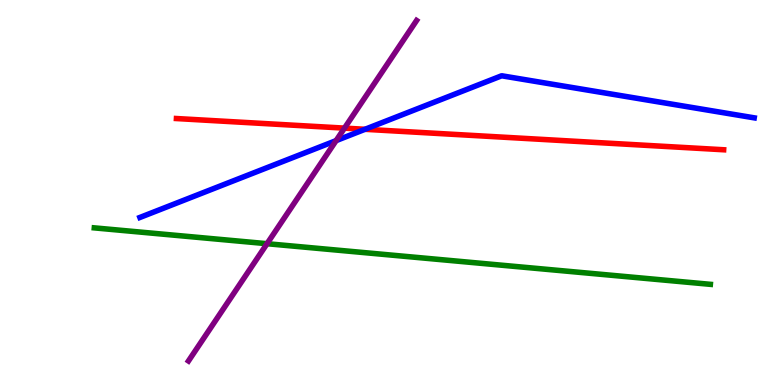[{'lines': ['blue', 'red'], 'intersections': [{'x': 4.71, 'y': 6.64}]}, {'lines': ['green', 'red'], 'intersections': []}, {'lines': ['purple', 'red'], 'intersections': [{'x': 4.44, 'y': 6.67}]}, {'lines': ['blue', 'green'], 'intersections': []}, {'lines': ['blue', 'purple'], 'intersections': [{'x': 4.34, 'y': 6.35}]}, {'lines': ['green', 'purple'], 'intersections': [{'x': 3.45, 'y': 3.67}]}]